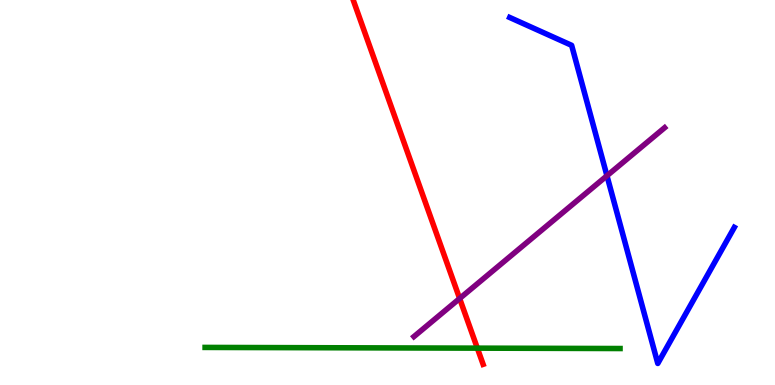[{'lines': ['blue', 'red'], 'intersections': []}, {'lines': ['green', 'red'], 'intersections': [{'x': 6.16, 'y': 0.957}]}, {'lines': ['purple', 'red'], 'intersections': [{'x': 5.93, 'y': 2.25}]}, {'lines': ['blue', 'green'], 'intersections': []}, {'lines': ['blue', 'purple'], 'intersections': [{'x': 7.83, 'y': 5.43}]}, {'lines': ['green', 'purple'], 'intersections': []}]